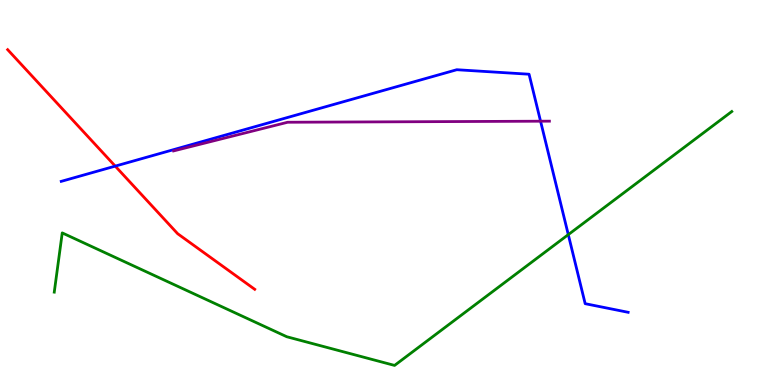[{'lines': ['blue', 'red'], 'intersections': [{'x': 1.49, 'y': 5.69}]}, {'lines': ['green', 'red'], 'intersections': []}, {'lines': ['purple', 'red'], 'intersections': []}, {'lines': ['blue', 'green'], 'intersections': [{'x': 7.33, 'y': 3.91}]}, {'lines': ['blue', 'purple'], 'intersections': [{'x': 6.97, 'y': 6.85}]}, {'lines': ['green', 'purple'], 'intersections': []}]